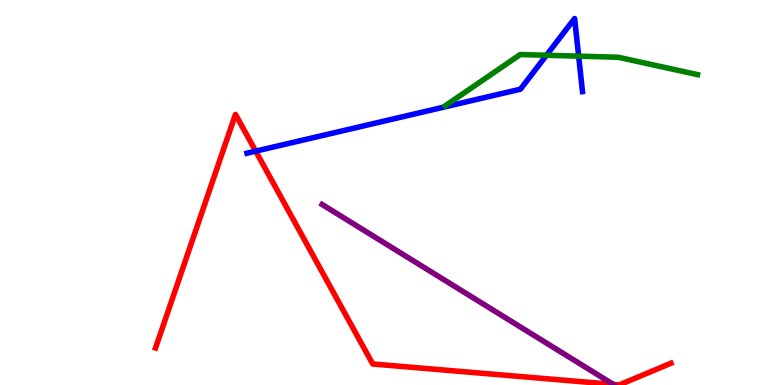[{'lines': ['blue', 'red'], 'intersections': [{'x': 3.3, 'y': 6.07}]}, {'lines': ['green', 'red'], 'intersections': []}, {'lines': ['purple', 'red'], 'intersections': [{'x': 7.91, 'y': 0.0154}]}, {'lines': ['blue', 'green'], 'intersections': [{'x': 7.05, 'y': 8.56}, {'x': 7.47, 'y': 8.54}]}, {'lines': ['blue', 'purple'], 'intersections': []}, {'lines': ['green', 'purple'], 'intersections': []}]